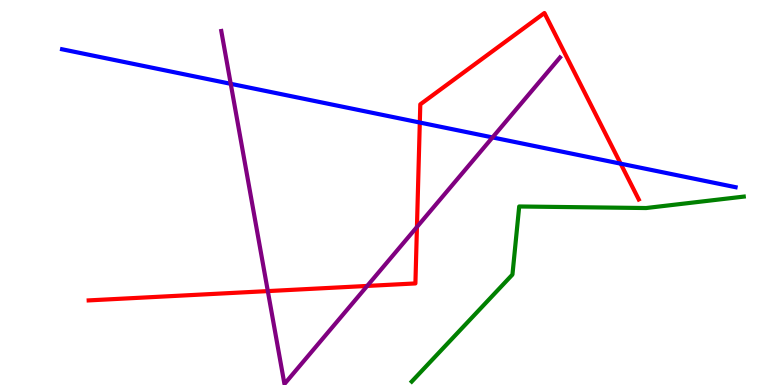[{'lines': ['blue', 'red'], 'intersections': [{'x': 5.42, 'y': 6.82}, {'x': 8.01, 'y': 5.75}]}, {'lines': ['green', 'red'], 'intersections': []}, {'lines': ['purple', 'red'], 'intersections': [{'x': 3.46, 'y': 2.44}, {'x': 4.74, 'y': 2.57}, {'x': 5.38, 'y': 4.1}]}, {'lines': ['blue', 'green'], 'intersections': []}, {'lines': ['blue', 'purple'], 'intersections': [{'x': 2.98, 'y': 7.82}, {'x': 6.36, 'y': 6.43}]}, {'lines': ['green', 'purple'], 'intersections': []}]